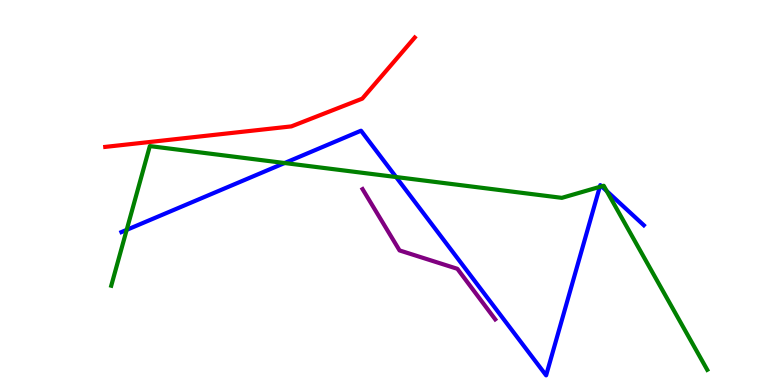[{'lines': ['blue', 'red'], 'intersections': []}, {'lines': ['green', 'red'], 'intersections': []}, {'lines': ['purple', 'red'], 'intersections': []}, {'lines': ['blue', 'green'], 'intersections': [{'x': 1.63, 'y': 4.03}, {'x': 3.67, 'y': 5.77}, {'x': 5.11, 'y': 5.4}, {'x': 7.74, 'y': 5.15}, {'x': 7.76, 'y': 5.16}, {'x': 7.83, 'y': 5.04}]}, {'lines': ['blue', 'purple'], 'intersections': []}, {'lines': ['green', 'purple'], 'intersections': []}]